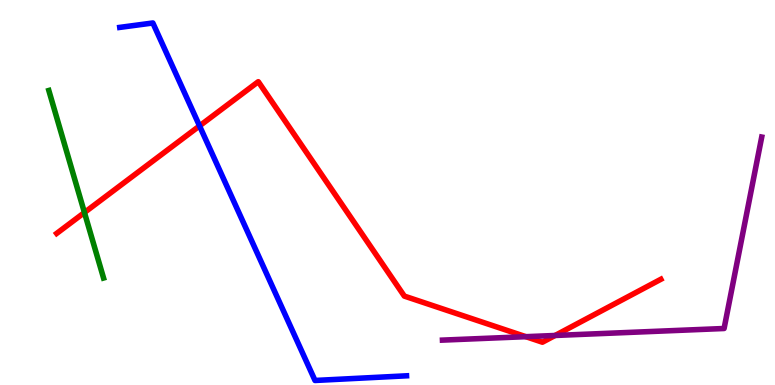[{'lines': ['blue', 'red'], 'intersections': [{'x': 2.57, 'y': 6.73}]}, {'lines': ['green', 'red'], 'intersections': [{'x': 1.09, 'y': 4.48}]}, {'lines': ['purple', 'red'], 'intersections': [{'x': 6.79, 'y': 1.26}, {'x': 7.16, 'y': 1.29}]}, {'lines': ['blue', 'green'], 'intersections': []}, {'lines': ['blue', 'purple'], 'intersections': []}, {'lines': ['green', 'purple'], 'intersections': []}]